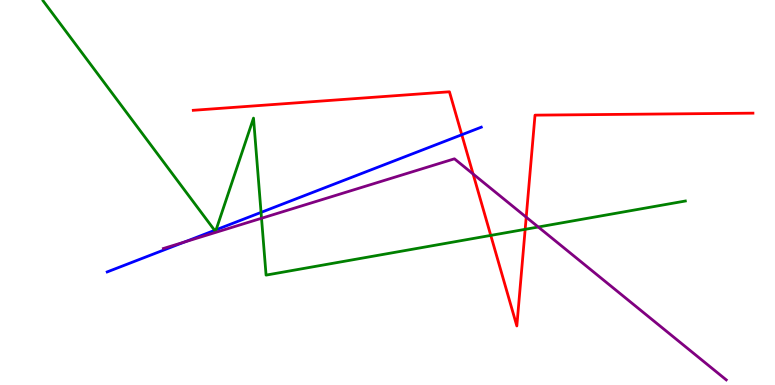[{'lines': ['blue', 'red'], 'intersections': [{'x': 5.96, 'y': 6.5}]}, {'lines': ['green', 'red'], 'intersections': [{'x': 6.33, 'y': 3.89}, {'x': 6.78, 'y': 4.04}]}, {'lines': ['purple', 'red'], 'intersections': [{'x': 6.1, 'y': 5.48}, {'x': 6.79, 'y': 4.36}]}, {'lines': ['blue', 'green'], 'intersections': [{'x': 2.77, 'y': 4.02}, {'x': 2.79, 'y': 4.03}, {'x': 3.37, 'y': 4.48}]}, {'lines': ['blue', 'purple'], 'intersections': [{'x': 2.38, 'y': 3.72}]}, {'lines': ['green', 'purple'], 'intersections': [{'x': 3.37, 'y': 4.33}, {'x': 6.95, 'y': 4.1}]}]